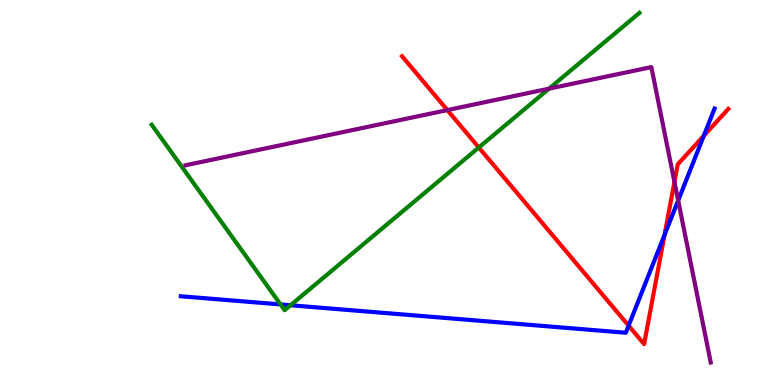[{'lines': ['blue', 'red'], 'intersections': [{'x': 8.11, 'y': 1.54}, {'x': 8.57, 'y': 3.9}, {'x': 9.08, 'y': 6.47}]}, {'lines': ['green', 'red'], 'intersections': [{'x': 6.18, 'y': 6.17}]}, {'lines': ['purple', 'red'], 'intersections': [{'x': 5.77, 'y': 7.14}, {'x': 8.7, 'y': 5.27}]}, {'lines': ['blue', 'green'], 'intersections': [{'x': 3.62, 'y': 2.09}, {'x': 3.75, 'y': 2.07}]}, {'lines': ['blue', 'purple'], 'intersections': [{'x': 8.75, 'y': 4.79}]}, {'lines': ['green', 'purple'], 'intersections': [{'x': 7.08, 'y': 7.7}]}]